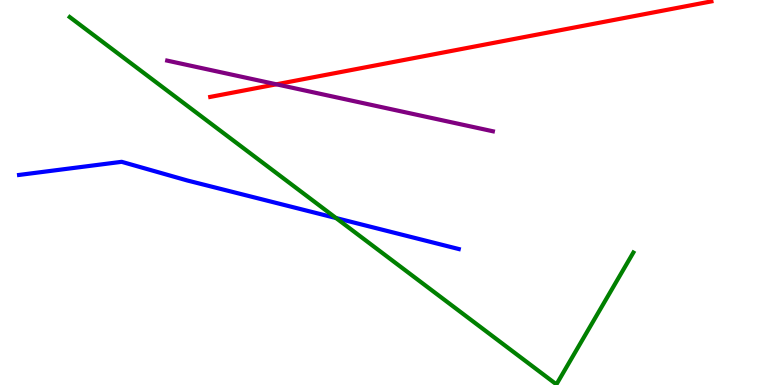[{'lines': ['blue', 'red'], 'intersections': []}, {'lines': ['green', 'red'], 'intersections': []}, {'lines': ['purple', 'red'], 'intersections': [{'x': 3.57, 'y': 7.81}]}, {'lines': ['blue', 'green'], 'intersections': [{'x': 4.34, 'y': 4.34}]}, {'lines': ['blue', 'purple'], 'intersections': []}, {'lines': ['green', 'purple'], 'intersections': []}]